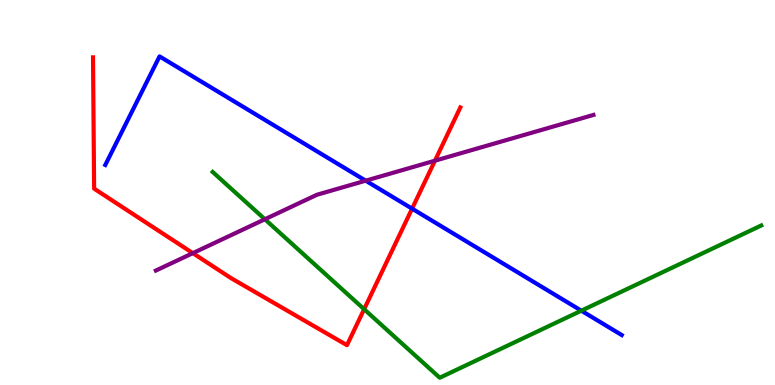[{'lines': ['blue', 'red'], 'intersections': [{'x': 5.32, 'y': 4.58}]}, {'lines': ['green', 'red'], 'intersections': [{'x': 4.7, 'y': 1.97}]}, {'lines': ['purple', 'red'], 'intersections': [{'x': 2.49, 'y': 3.42}, {'x': 5.61, 'y': 5.83}]}, {'lines': ['blue', 'green'], 'intersections': [{'x': 7.5, 'y': 1.93}]}, {'lines': ['blue', 'purple'], 'intersections': [{'x': 4.72, 'y': 5.31}]}, {'lines': ['green', 'purple'], 'intersections': [{'x': 3.42, 'y': 4.31}]}]